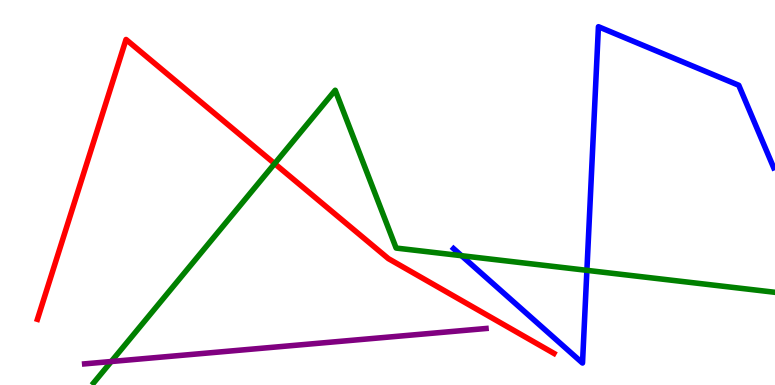[{'lines': ['blue', 'red'], 'intersections': []}, {'lines': ['green', 'red'], 'intersections': [{'x': 3.54, 'y': 5.75}]}, {'lines': ['purple', 'red'], 'intersections': []}, {'lines': ['blue', 'green'], 'intersections': [{'x': 5.96, 'y': 3.36}, {'x': 7.57, 'y': 2.98}]}, {'lines': ['blue', 'purple'], 'intersections': []}, {'lines': ['green', 'purple'], 'intersections': [{'x': 1.44, 'y': 0.61}]}]